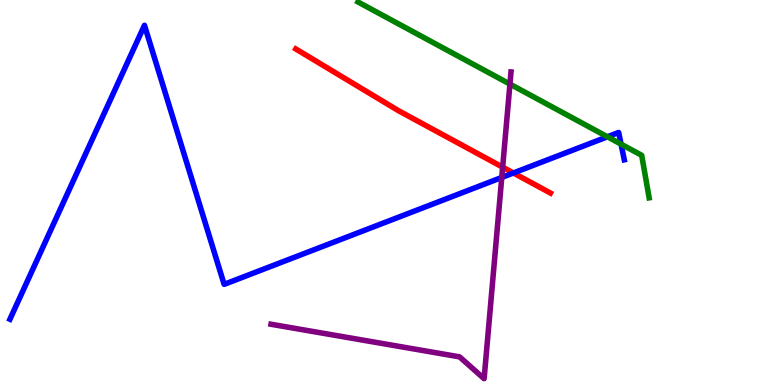[{'lines': ['blue', 'red'], 'intersections': [{'x': 6.62, 'y': 5.51}]}, {'lines': ['green', 'red'], 'intersections': []}, {'lines': ['purple', 'red'], 'intersections': [{'x': 6.49, 'y': 5.66}]}, {'lines': ['blue', 'green'], 'intersections': [{'x': 7.84, 'y': 6.45}, {'x': 8.01, 'y': 6.26}]}, {'lines': ['blue', 'purple'], 'intersections': [{'x': 6.47, 'y': 5.39}]}, {'lines': ['green', 'purple'], 'intersections': [{'x': 6.58, 'y': 7.82}]}]